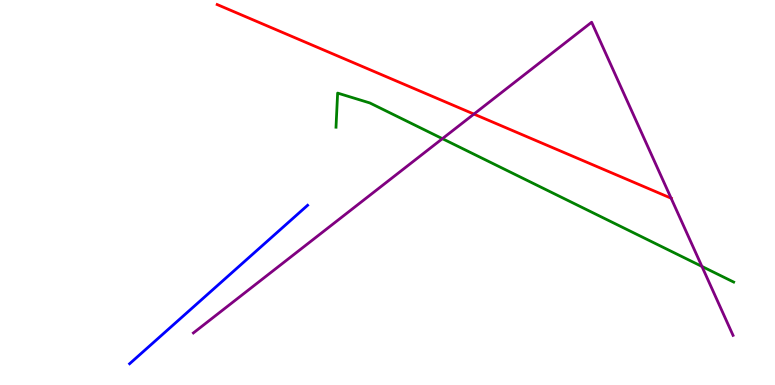[{'lines': ['blue', 'red'], 'intersections': []}, {'lines': ['green', 'red'], 'intersections': []}, {'lines': ['purple', 'red'], 'intersections': [{'x': 6.12, 'y': 7.04}, {'x': 8.66, 'y': 4.85}]}, {'lines': ['blue', 'green'], 'intersections': []}, {'lines': ['blue', 'purple'], 'intersections': []}, {'lines': ['green', 'purple'], 'intersections': [{'x': 5.71, 'y': 6.4}, {'x': 9.06, 'y': 3.08}]}]